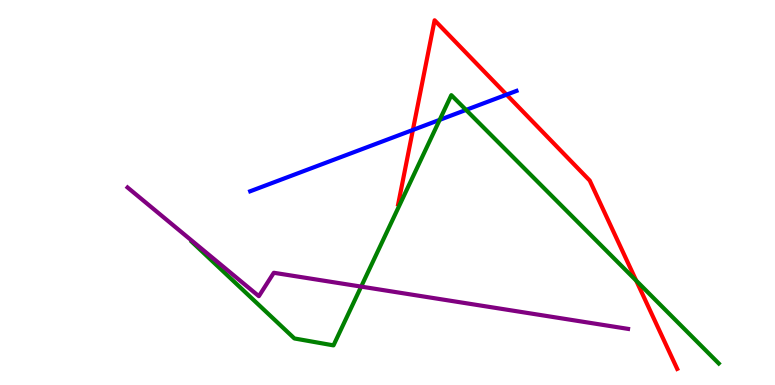[{'lines': ['blue', 'red'], 'intersections': [{'x': 5.33, 'y': 6.62}, {'x': 6.54, 'y': 7.54}]}, {'lines': ['green', 'red'], 'intersections': [{'x': 8.21, 'y': 2.71}]}, {'lines': ['purple', 'red'], 'intersections': []}, {'lines': ['blue', 'green'], 'intersections': [{'x': 5.67, 'y': 6.89}, {'x': 6.01, 'y': 7.14}]}, {'lines': ['blue', 'purple'], 'intersections': []}, {'lines': ['green', 'purple'], 'intersections': [{'x': 4.66, 'y': 2.56}]}]